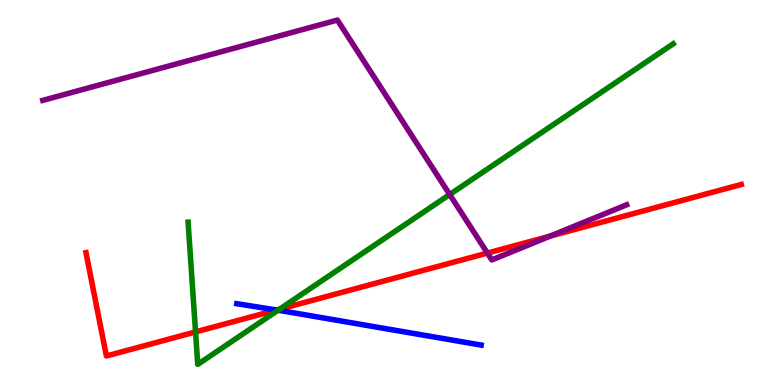[{'lines': ['blue', 'red'], 'intersections': [{'x': 3.57, 'y': 1.95}]}, {'lines': ['green', 'red'], 'intersections': [{'x': 2.52, 'y': 1.38}, {'x': 3.61, 'y': 1.97}]}, {'lines': ['purple', 'red'], 'intersections': [{'x': 6.29, 'y': 3.43}, {'x': 7.1, 'y': 3.87}]}, {'lines': ['blue', 'green'], 'intersections': [{'x': 3.59, 'y': 1.94}]}, {'lines': ['blue', 'purple'], 'intersections': []}, {'lines': ['green', 'purple'], 'intersections': [{'x': 5.8, 'y': 4.95}]}]